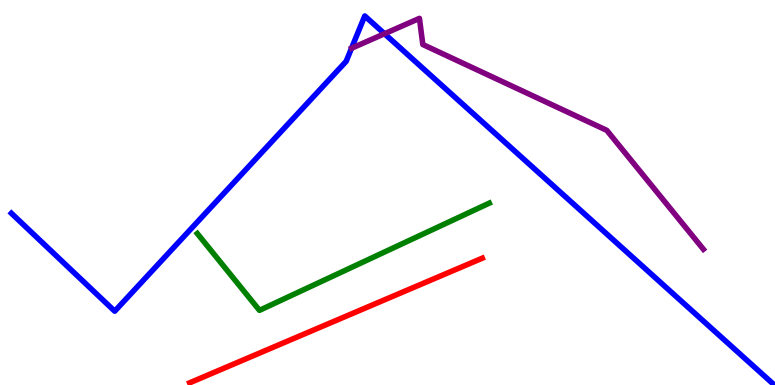[{'lines': ['blue', 'red'], 'intersections': []}, {'lines': ['green', 'red'], 'intersections': []}, {'lines': ['purple', 'red'], 'intersections': []}, {'lines': ['blue', 'green'], 'intersections': []}, {'lines': ['blue', 'purple'], 'intersections': [{'x': 4.96, 'y': 9.12}]}, {'lines': ['green', 'purple'], 'intersections': []}]